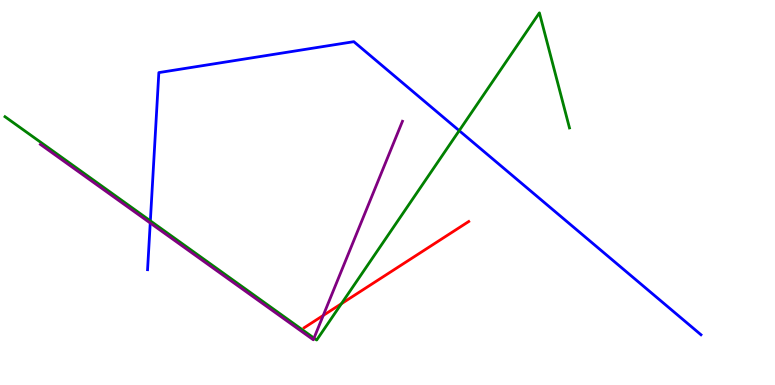[{'lines': ['blue', 'red'], 'intersections': []}, {'lines': ['green', 'red'], 'intersections': [{'x': 4.41, 'y': 2.11}]}, {'lines': ['purple', 'red'], 'intersections': [{'x': 4.17, 'y': 1.81}]}, {'lines': ['blue', 'green'], 'intersections': [{'x': 1.94, 'y': 4.26}, {'x': 5.93, 'y': 6.61}]}, {'lines': ['blue', 'purple'], 'intersections': [{'x': 1.94, 'y': 4.21}]}, {'lines': ['green', 'purple'], 'intersections': [{'x': 4.05, 'y': 1.22}]}]